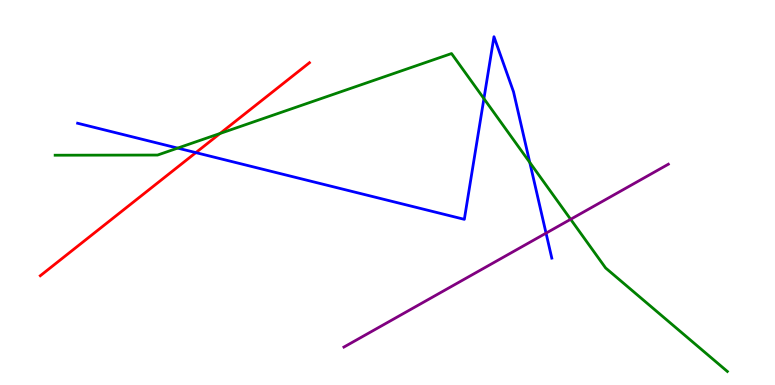[{'lines': ['blue', 'red'], 'intersections': [{'x': 2.53, 'y': 6.04}]}, {'lines': ['green', 'red'], 'intersections': [{'x': 2.84, 'y': 6.53}]}, {'lines': ['purple', 'red'], 'intersections': []}, {'lines': ['blue', 'green'], 'intersections': [{'x': 2.29, 'y': 6.15}, {'x': 6.24, 'y': 7.44}, {'x': 6.84, 'y': 5.78}]}, {'lines': ['blue', 'purple'], 'intersections': [{'x': 7.05, 'y': 3.94}]}, {'lines': ['green', 'purple'], 'intersections': [{'x': 7.36, 'y': 4.3}]}]